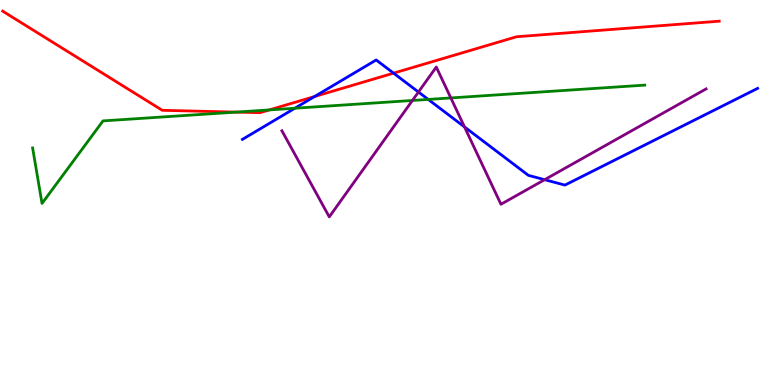[{'lines': ['blue', 'red'], 'intersections': [{'x': 4.06, 'y': 7.49}, {'x': 5.08, 'y': 8.1}]}, {'lines': ['green', 'red'], 'intersections': [{'x': 3.05, 'y': 7.09}, {'x': 3.48, 'y': 7.14}]}, {'lines': ['purple', 'red'], 'intersections': []}, {'lines': ['blue', 'green'], 'intersections': [{'x': 3.8, 'y': 7.19}, {'x': 5.53, 'y': 7.42}]}, {'lines': ['blue', 'purple'], 'intersections': [{'x': 5.4, 'y': 7.61}, {'x': 5.99, 'y': 6.7}, {'x': 7.03, 'y': 5.33}]}, {'lines': ['green', 'purple'], 'intersections': [{'x': 5.32, 'y': 7.39}, {'x': 5.82, 'y': 7.46}]}]